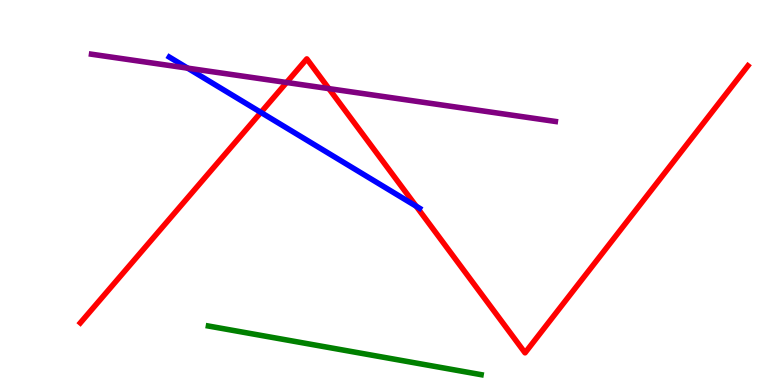[{'lines': ['blue', 'red'], 'intersections': [{'x': 3.37, 'y': 7.08}, {'x': 5.37, 'y': 4.64}]}, {'lines': ['green', 'red'], 'intersections': []}, {'lines': ['purple', 'red'], 'intersections': [{'x': 3.7, 'y': 7.86}, {'x': 4.24, 'y': 7.7}]}, {'lines': ['blue', 'green'], 'intersections': []}, {'lines': ['blue', 'purple'], 'intersections': [{'x': 2.42, 'y': 8.23}]}, {'lines': ['green', 'purple'], 'intersections': []}]